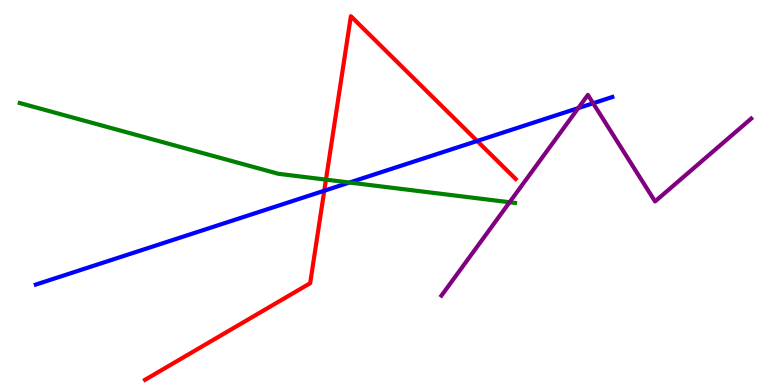[{'lines': ['blue', 'red'], 'intersections': [{'x': 4.18, 'y': 5.05}, {'x': 6.16, 'y': 6.34}]}, {'lines': ['green', 'red'], 'intersections': [{'x': 4.21, 'y': 5.33}]}, {'lines': ['purple', 'red'], 'intersections': []}, {'lines': ['blue', 'green'], 'intersections': [{'x': 4.51, 'y': 5.26}]}, {'lines': ['blue', 'purple'], 'intersections': [{'x': 7.46, 'y': 7.19}, {'x': 7.65, 'y': 7.32}]}, {'lines': ['green', 'purple'], 'intersections': [{'x': 6.58, 'y': 4.75}]}]